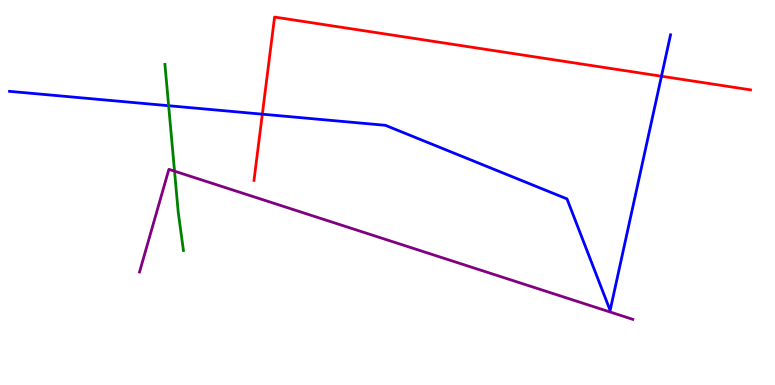[{'lines': ['blue', 'red'], 'intersections': [{'x': 3.38, 'y': 7.03}, {'x': 8.54, 'y': 8.02}]}, {'lines': ['green', 'red'], 'intersections': []}, {'lines': ['purple', 'red'], 'intersections': []}, {'lines': ['blue', 'green'], 'intersections': [{'x': 2.18, 'y': 7.25}]}, {'lines': ['blue', 'purple'], 'intersections': []}, {'lines': ['green', 'purple'], 'intersections': [{'x': 2.25, 'y': 5.55}]}]